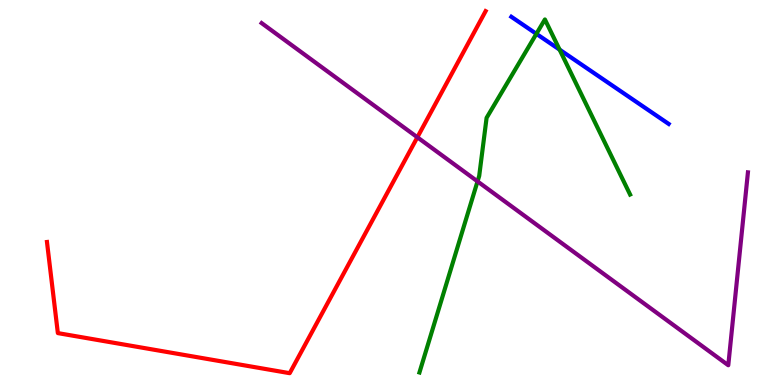[{'lines': ['blue', 'red'], 'intersections': []}, {'lines': ['green', 'red'], 'intersections': []}, {'lines': ['purple', 'red'], 'intersections': [{'x': 5.39, 'y': 6.43}]}, {'lines': ['blue', 'green'], 'intersections': [{'x': 6.92, 'y': 9.12}, {'x': 7.22, 'y': 8.71}]}, {'lines': ['blue', 'purple'], 'intersections': []}, {'lines': ['green', 'purple'], 'intersections': [{'x': 6.16, 'y': 5.29}]}]